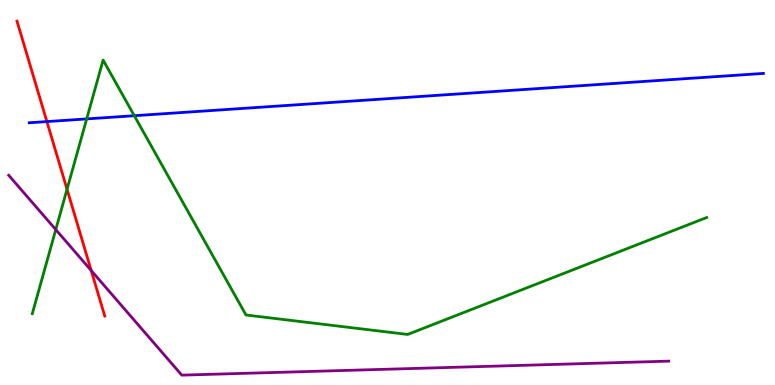[{'lines': ['blue', 'red'], 'intersections': [{'x': 0.605, 'y': 6.84}]}, {'lines': ['green', 'red'], 'intersections': [{'x': 0.865, 'y': 5.08}]}, {'lines': ['purple', 'red'], 'intersections': [{'x': 1.18, 'y': 2.97}]}, {'lines': ['blue', 'green'], 'intersections': [{'x': 1.12, 'y': 6.91}, {'x': 1.73, 'y': 6.99}]}, {'lines': ['blue', 'purple'], 'intersections': []}, {'lines': ['green', 'purple'], 'intersections': [{'x': 0.72, 'y': 4.04}]}]